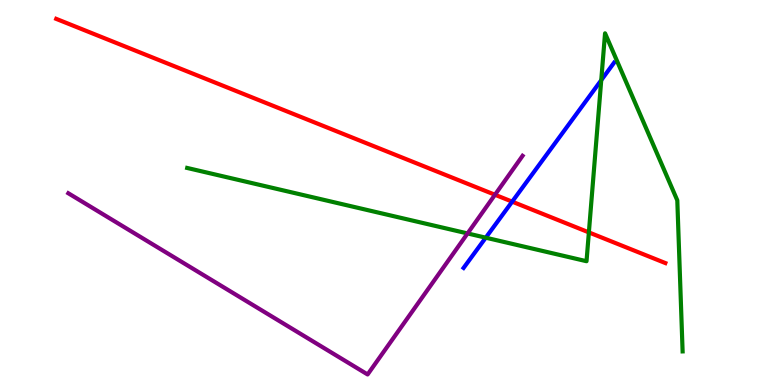[{'lines': ['blue', 'red'], 'intersections': [{'x': 6.61, 'y': 4.76}]}, {'lines': ['green', 'red'], 'intersections': [{'x': 7.6, 'y': 3.96}]}, {'lines': ['purple', 'red'], 'intersections': [{'x': 6.39, 'y': 4.94}]}, {'lines': ['blue', 'green'], 'intersections': [{'x': 6.27, 'y': 3.83}, {'x': 7.76, 'y': 7.92}]}, {'lines': ['blue', 'purple'], 'intersections': []}, {'lines': ['green', 'purple'], 'intersections': [{'x': 6.03, 'y': 3.94}]}]